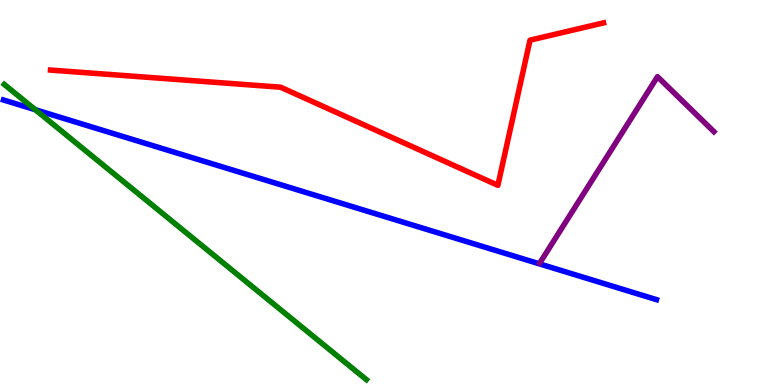[{'lines': ['blue', 'red'], 'intersections': []}, {'lines': ['green', 'red'], 'intersections': []}, {'lines': ['purple', 'red'], 'intersections': []}, {'lines': ['blue', 'green'], 'intersections': [{'x': 0.455, 'y': 7.15}]}, {'lines': ['blue', 'purple'], 'intersections': []}, {'lines': ['green', 'purple'], 'intersections': []}]